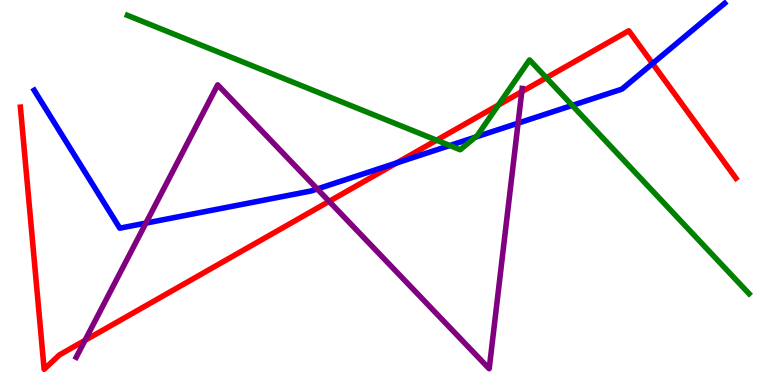[{'lines': ['blue', 'red'], 'intersections': [{'x': 5.12, 'y': 5.77}, {'x': 8.42, 'y': 8.35}]}, {'lines': ['green', 'red'], 'intersections': [{'x': 5.63, 'y': 6.36}, {'x': 6.43, 'y': 7.27}, {'x': 7.05, 'y': 7.98}]}, {'lines': ['purple', 'red'], 'intersections': [{'x': 1.1, 'y': 1.16}, {'x': 4.25, 'y': 4.77}, {'x': 6.73, 'y': 7.62}]}, {'lines': ['blue', 'green'], 'intersections': [{'x': 5.8, 'y': 6.22}, {'x': 6.13, 'y': 6.44}, {'x': 7.38, 'y': 7.26}]}, {'lines': ['blue', 'purple'], 'intersections': [{'x': 1.88, 'y': 4.21}, {'x': 4.09, 'y': 5.09}, {'x': 6.68, 'y': 6.8}]}, {'lines': ['green', 'purple'], 'intersections': []}]